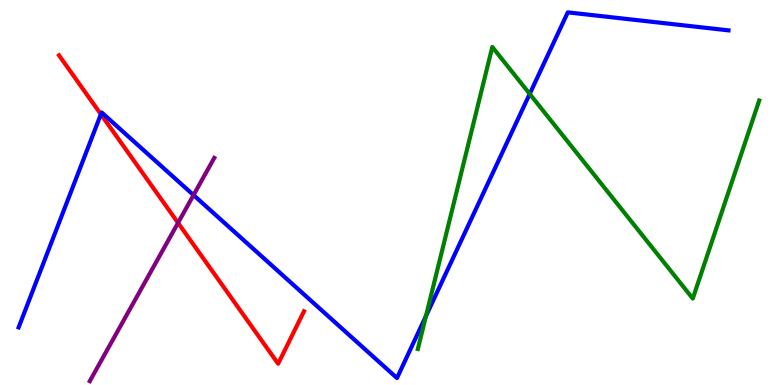[{'lines': ['blue', 'red'], 'intersections': [{'x': 1.3, 'y': 7.03}]}, {'lines': ['green', 'red'], 'intersections': []}, {'lines': ['purple', 'red'], 'intersections': [{'x': 2.3, 'y': 4.21}]}, {'lines': ['blue', 'green'], 'intersections': [{'x': 5.5, 'y': 1.79}, {'x': 6.83, 'y': 7.56}]}, {'lines': ['blue', 'purple'], 'intersections': [{'x': 2.5, 'y': 4.93}]}, {'lines': ['green', 'purple'], 'intersections': []}]